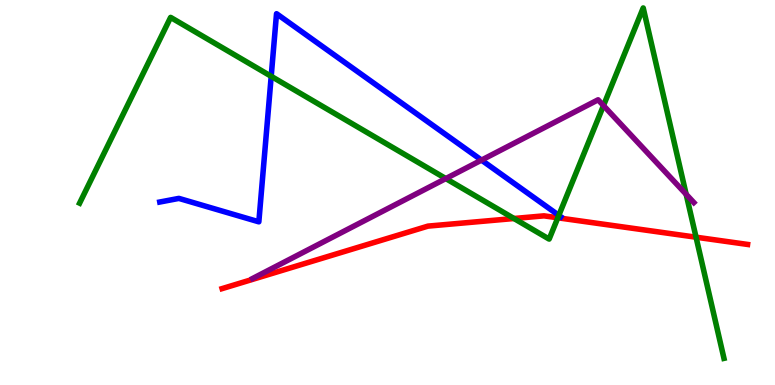[{'lines': ['blue', 'red'], 'intersections': []}, {'lines': ['green', 'red'], 'intersections': [{'x': 6.63, 'y': 4.32}, {'x': 7.2, 'y': 4.34}, {'x': 8.98, 'y': 3.84}]}, {'lines': ['purple', 'red'], 'intersections': []}, {'lines': ['blue', 'green'], 'intersections': [{'x': 3.5, 'y': 8.02}, {'x': 7.21, 'y': 4.41}]}, {'lines': ['blue', 'purple'], 'intersections': [{'x': 6.21, 'y': 5.84}]}, {'lines': ['green', 'purple'], 'intersections': [{'x': 5.75, 'y': 5.36}, {'x': 7.79, 'y': 7.26}, {'x': 8.85, 'y': 4.95}]}]